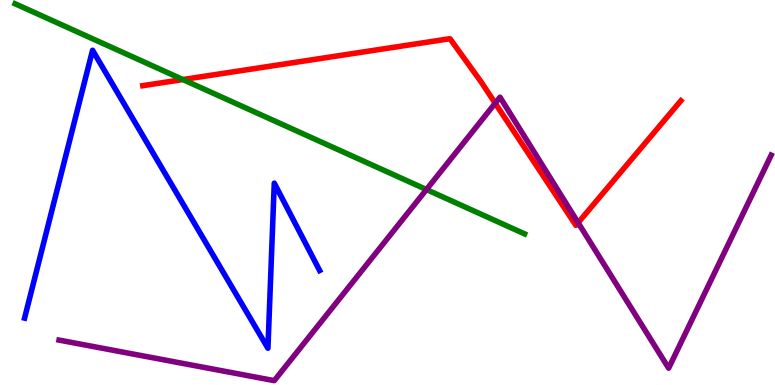[{'lines': ['blue', 'red'], 'intersections': []}, {'lines': ['green', 'red'], 'intersections': [{'x': 2.36, 'y': 7.93}]}, {'lines': ['purple', 'red'], 'intersections': [{'x': 6.39, 'y': 7.32}, {'x': 7.46, 'y': 4.22}]}, {'lines': ['blue', 'green'], 'intersections': []}, {'lines': ['blue', 'purple'], 'intersections': []}, {'lines': ['green', 'purple'], 'intersections': [{'x': 5.5, 'y': 5.08}]}]